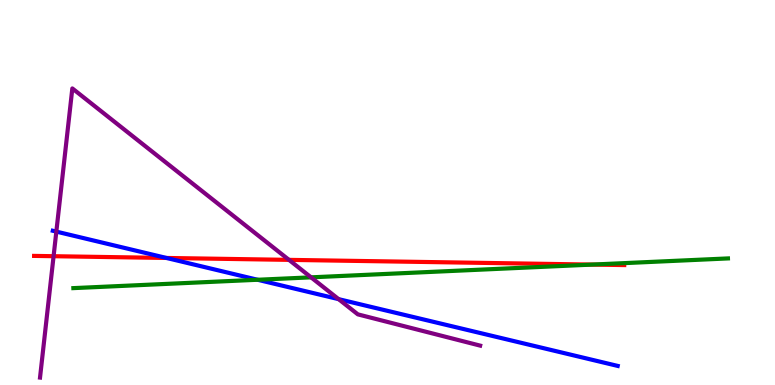[{'lines': ['blue', 'red'], 'intersections': [{'x': 2.15, 'y': 3.3}]}, {'lines': ['green', 'red'], 'intersections': [{'x': 7.64, 'y': 3.13}]}, {'lines': ['purple', 'red'], 'intersections': [{'x': 0.691, 'y': 3.35}, {'x': 3.73, 'y': 3.25}]}, {'lines': ['blue', 'green'], 'intersections': [{'x': 3.32, 'y': 2.73}]}, {'lines': ['blue', 'purple'], 'intersections': [{'x': 0.727, 'y': 3.98}, {'x': 4.37, 'y': 2.23}]}, {'lines': ['green', 'purple'], 'intersections': [{'x': 4.01, 'y': 2.8}]}]